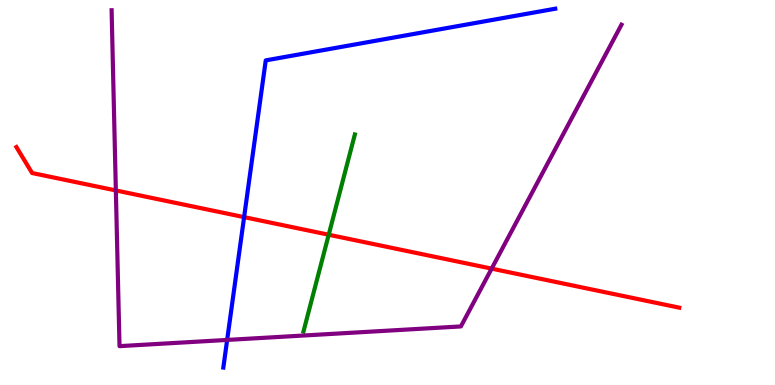[{'lines': ['blue', 'red'], 'intersections': [{'x': 3.15, 'y': 4.36}]}, {'lines': ['green', 'red'], 'intersections': [{'x': 4.24, 'y': 3.9}]}, {'lines': ['purple', 'red'], 'intersections': [{'x': 1.49, 'y': 5.05}, {'x': 6.34, 'y': 3.02}]}, {'lines': ['blue', 'green'], 'intersections': []}, {'lines': ['blue', 'purple'], 'intersections': [{'x': 2.93, 'y': 1.17}]}, {'lines': ['green', 'purple'], 'intersections': []}]